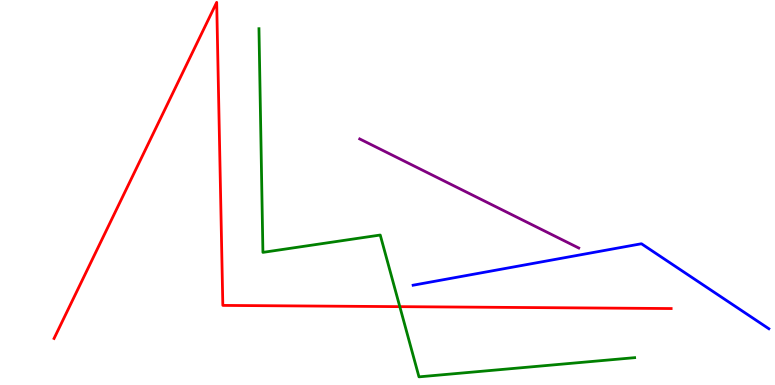[{'lines': ['blue', 'red'], 'intersections': []}, {'lines': ['green', 'red'], 'intersections': [{'x': 5.16, 'y': 2.04}]}, {'lines': ['purple', 'red'], 'intersections': []}, {'lines': ['blue', 'green'], 'intersections': []}, {'lines': ['blue', 'purple'], 'intersections': []}, {'lines': ['green', 'purple'], 'intersections': []}]